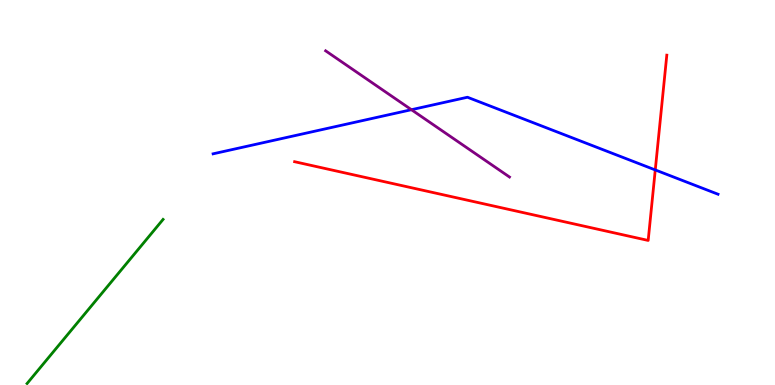[{'lines': ['blue', 'red'], 'intersections': [{'x': 8.46, 'y': 5.59}]}, {'lines': ['green', 'red'], 'intersections': []}, {'lines': ['purple', 'red'], 'intersections': []}, {'lines': ['blue', 'green'], 'intersections': []}, {'lines': ['blue', 'purple'], 'intersections': [{'x': 5.31, 'y': 7.15}]}, {'lines': ['green', 'purple'], 'intersections': []}]